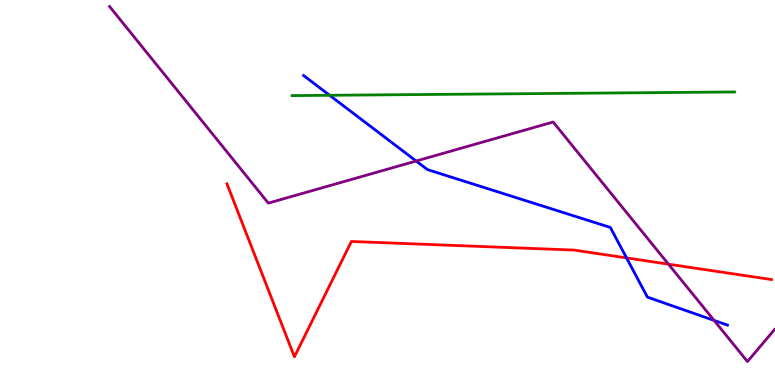[{'lines': ['blue', 'red'], 'intersections': [{'x': 8.08, 'y': 3.3}]}, {'lines': ['green', 'red'], 'intersections': []}, {'lines': ['purple', 'red'], 'intersections': [{'x': 8.63, 'y': 3.14}]}, {'lines': ['blue', 'green'], 'intersections': [{'x': 4.25, 'y': 7.52}]}, {'lines': ['blue', 'purple'], 'intersections': [{'x': 5.37, 'y': 5.82}, {'x': 9.21, 'y': 1.68}]}, {'lines': ['green', 'purple'], 'intersections': []}]